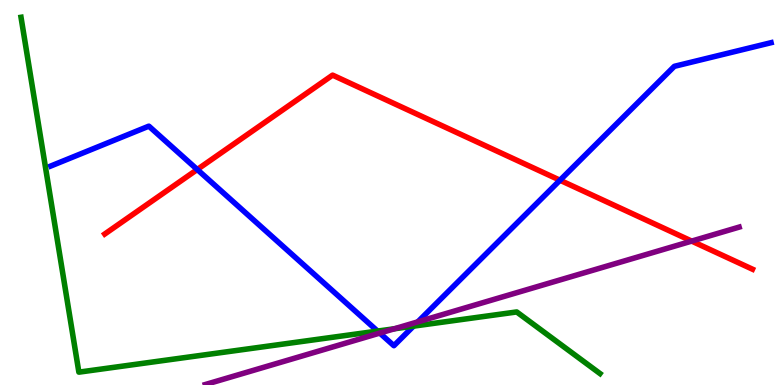[{'lines': ['blue', 'red'], 'intersections': [{'x': 2.55, 'y': 5.6}, {'x': 7.23, 'y': 5.32}]}, {'lines': ['green', 'red'], 'intersections': []}, {'lines': ['purple', 'red'], 'intersections': [{'x': 8.93, 'y': 3.74}]}, {'lines': ['blue', 'green'], 'intersections': [{'x': 4.87, 'y': 1.4}, {'x': 5.34, 'y': 1.53}]}, {'lines': ['blue', 'purple'], 'intersections': [{'x': 4.9, 'y': 1.35}, {'x': 5.39, 'y': 1.64}]}, {'lines': ['green', 'purple'], 'intersections': [{'x': 5.09, 'y': 1.46}]}]